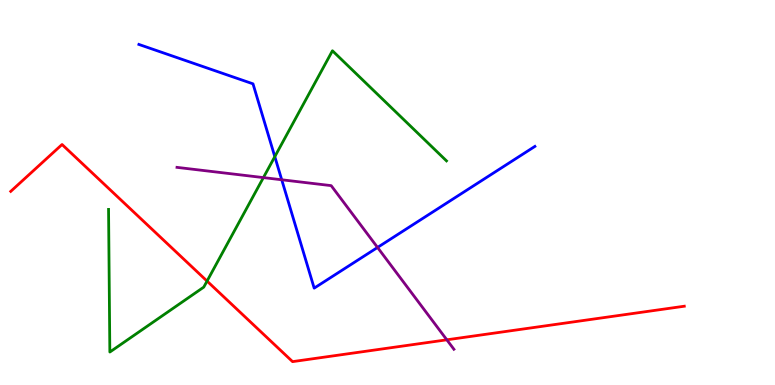[{'lines': ['blue', 'red'], 'intersections': []}, {'lines': ['green', 'red'], 'intersections': [{'x': 2.67, 'y': 2.7}]}, {'lines': ['purple', 'red'], 'intersections': [{'x': 5.77, 'y': 1.17}]}, {'lines': ['blue', 'green'], 'intersections': [{'x': 3.55, 'y': 5.93}]}, {'lines': ['blue', 'purple'], 'intersections': [{'x': 3.64, 'y': 5.33}, {'x': 4.87, 'y': 3.57}]}, {'lines': ['green', 'purple'], 'intersections': [{'x': 3.4, 'y': 5.39}]}]